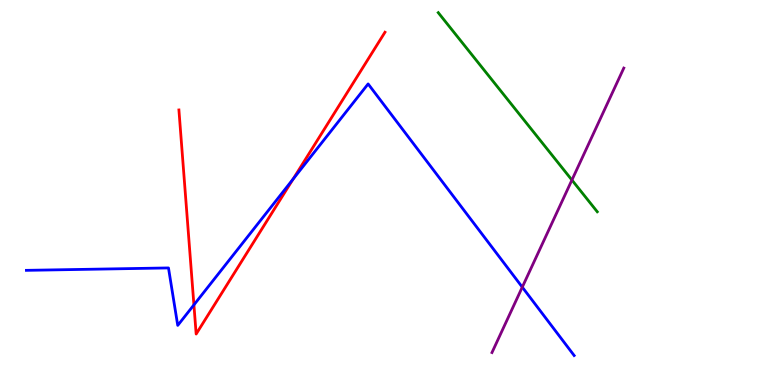[{'lines': ['blue', 'red'], 'intersections': [{'x': 2.5, 'y': 2.08}, {'x': 3.78, 'y': 5.35}]}, {'lines': ['green', 'red'], 'intersections': []}, {'lines': ['purple', 'red'], 'intersections': []}, {'lines': ['blue', 'green'], 'intersections': []}, {'lines': ['blue', 'purple'], 'intersections': [{'x': 6.74, 'y': 2.54}]}, {'lines': ['green', 'purple'], 'intersections': [{'x': 7.38, 'y': 5.32}]}]